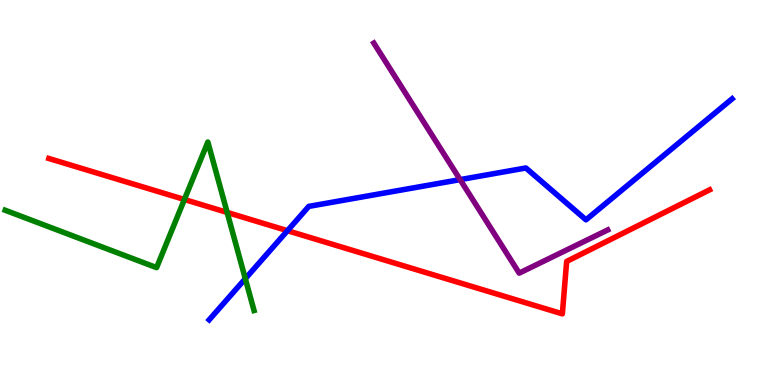[{'lines': ['blue', 'red'], 'intersections': [{'x': 3.71, 'y': 4.01}]}, {'lines': ['green', 'red'], 'intersections': [{'x': 2.38, 'y': 4.82}, {'x': 2.93, 'y': 4.48}]}, {'lines': ['purple', 'red'], 'intersections': []}, {'lines': ['blue', 'green'], 'intersections': [{'x': 3.17, 'y': 2.76}]}, {'lines': ['blue', 'purple'], 'intersections': [{'x': 5.94, 'y': 5.33}]}, {'lines': ['green', 'purple'], 'intersections': []}]